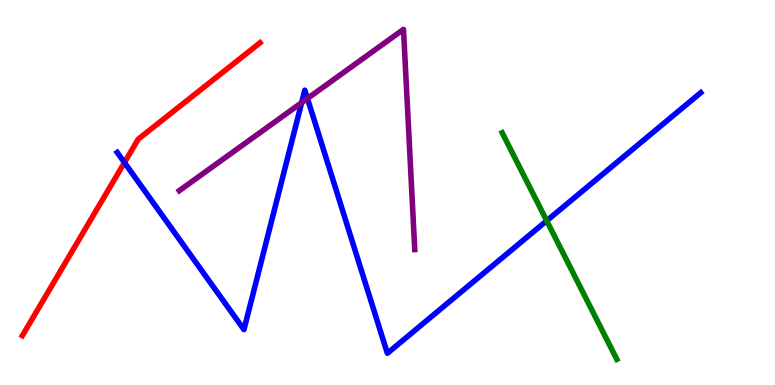[{'lines': ['blue', 'red'], 'intersections': [{'x': 1.61, 'y': 5.78}]}, {'lines': ['green', 'red'], 'intersections': []}, {'lines': ['purple', 'red'], 'intersections': []}, {'lines': ['blue', 'green'], 'intersections': [{'x': 7.05, 'y': 4.27}]}, {'lines': ['blue', 'purple'], 'intersections': [{'x': 3.89, 'y': 7.33}, {'x': 3.97, 'y': 7.44}]}, {'lines': ['green', 'purple'], 'intersections': []}]